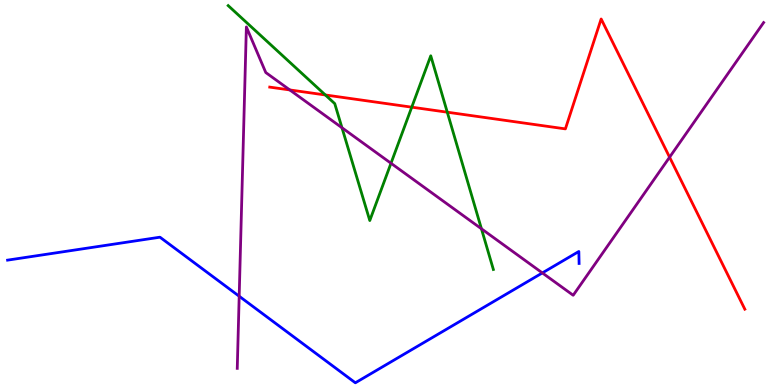[{'lines': ['blue', 'red'], 'intersections': []}, {'lines': ['green', 'red'], 'intersections': [{'x': 4.2, 'y': 7.53}, {'x': 5.31, 'y': 7.22}, {'x': 5.77, 'y': 7.09}]}, {'lines': ['purple', 'red'], 'intersections': [{'x': 3.74, 'y': 7.66}, {'x': 8.64, 'y': 5.92}]}, {'lines': ['blue', 'green'], 'intersections': []}, {'lines': ['blue', 'purple'], 'intersections': [{'x': 3.09, 'y': 2.31}, {'x': 7.0, 'y': 2.91}]}, {'lines': ['green', 'purple'], 'intersections': [{'x': 4.41, 'y': 6.68}, {'x': 5.05, 'y': 5.76}, {'x': 6.21, 'y': 4.06}]}]